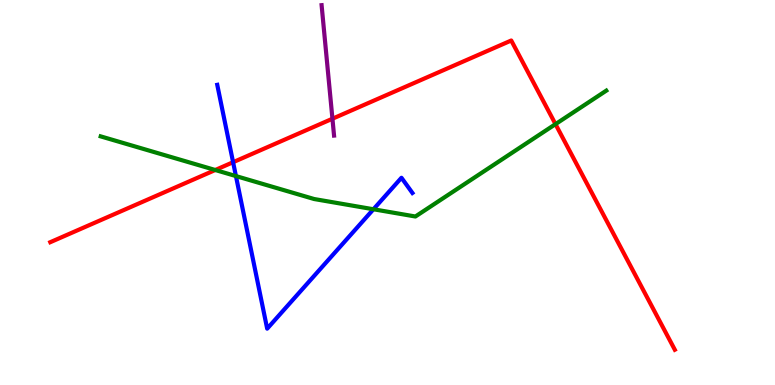[{'lines': ['blue', 'red'], 'intersections': [{'x': 3.01, 'y': 5.79}]}, {'lines': ['green', 'red'], 'intersections': [{'x': 2.78, 'y': 5.58}, {'x': 7.17, 'y': 6.78}]}, {'lines': ['purple', 'red'], 'intersections': [{'x': 4.29, 'y': 6.92}]}, {'lines': ['blue', 'green'], 'intersections': [{'x': 3.04, 'y': 5.43}, {'x': 4.82, 'y': 4.56}]}, {'lines': ['blue', 'purple'], 'intersections': []}, {'lines': ['green', 'purple'], 'intersections': []}]